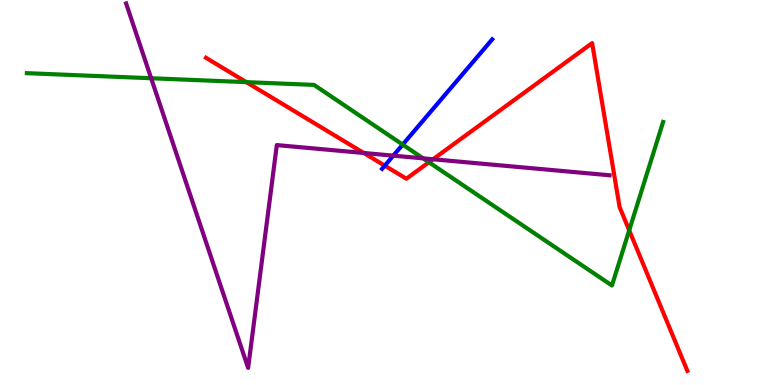[{'lines': ['blue', 'red'], 'intersections': [{'x': 4.96, 'y': 5.7}]}, {'lines': ['green', 'red'], 'intersections': [{'x': 3.18, 'y': 7.87}, {'x': 5.53, 'y': 5.79}, {'x': 8.12, 'y': 4.02}]}, {'lines': ['purple', 'red'], 'intersections': [{'x': 4.69, 'y': 6.03}, {'x': 5.59, 'y': 5.86}]}, {'lines': ['blue', 'green'], 'intersections': [{'x': 5.2, 'y': 6.24}]}, {'lines': ['blue', 'purple'], 'intersections': [{'x': 5.07, 'y': 5.96}]}, {'lines': ['green', 'purple'], 'intersections': [{'x': 1.95, 'y': 7.97}, {'x': 5.46, 'y': 5.89}]}]